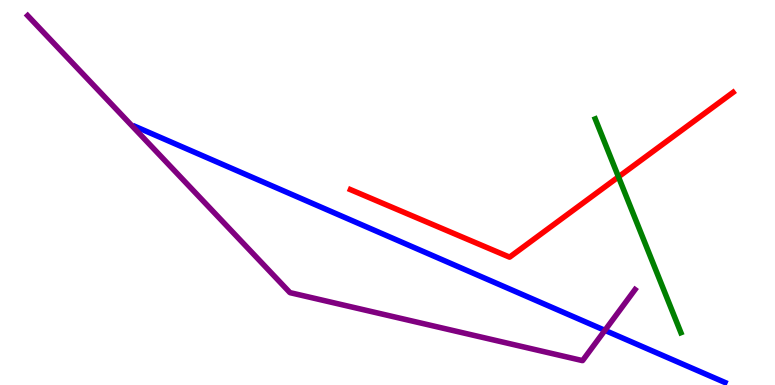[{'lines': ['blue', 'red'], 'intersections': []}, {'lines': ['green', 'red'], 'intersections': [{'x': 7.98, 'y': 5.41}]}, {'lines': ['purple', 'red'], 'intersections': []}, {'lines': ['blue', 'green'], 'intersections': []}, {'lines': ['blue', 'purple'], 'intersections': [{'x': 7.81, 'y': 1.42}]}, {'lines': ['green', 'purple'], 'intersections': []}]